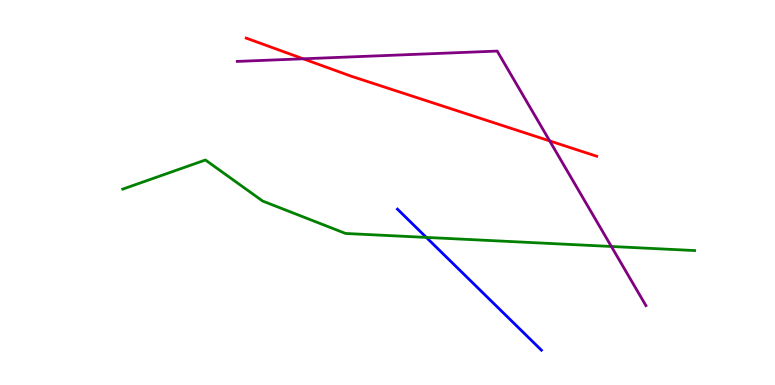[{'lines': ['blue', 'red'], 'intersections': []}, {'lines': ['green', 'red'], 'intersections': []}, {'lines': ['purple', 'red'], 'intersections': [{'x': 3.91, 'y': 8.47}, {'x': 7.09, 'y': 6.34}]}, {'lines': ['blue', 'green'], 'intersections': [{'x': 5.5, 'y': 3.83}]}, {'lines': ['blue', 'purple'], 'intersections': []}, {'lines': ['green', 'purple'], 'intersections': [{'x': 7.89, 'y': 3.6}]}]